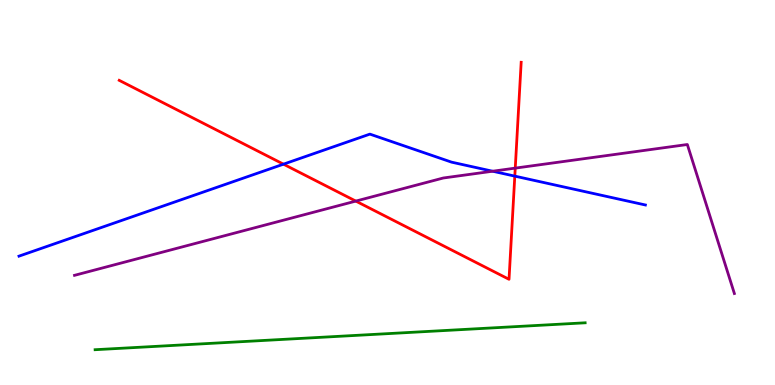[{'lines': ['blue', 'red'], 'intersections': [{'x': 3.66, 'y': 5.74}, {'x': 6.64, 'y': 5.43}]}, {'lines': ['green', 'red'], 'intersections': []}, {'lines': ['purple', 'red'], 'intersections': [{'x': 4.59, 'y': 4.78}, {'x': 6.65, 'y': 5.63}]}, {'lines': ['blue', 'green'], 'intersections': []}, {'lines': ['blue', 'purple'], 'intersections': [{'x': 6.36, 'y': 5.55}]}, {'lines': ['green', 'purple'], 'intersections': []}]